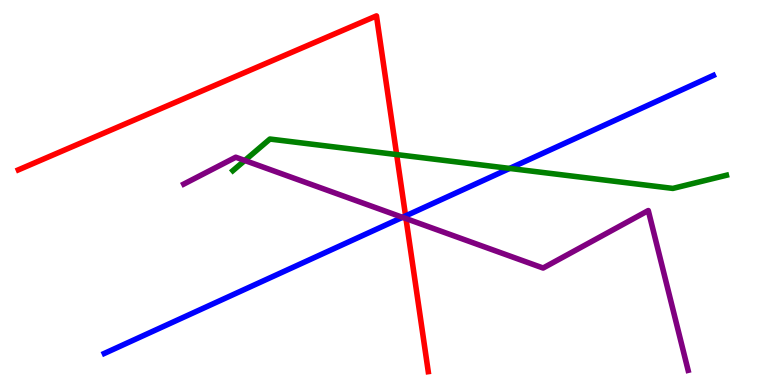[{'lines': ['blue', 'red'], 'intersections': [{'x': 5.23, 'y': 4.39}]}, {'lines': ['green', 'red'], 'intersections': [{'x': 5.12, 'y': 5.99}]}, {'lines': ['purple', 'red'], 'intersections': [{'x': 5.24, 'y': 4.32}]}, {'lines': ['blue', 'green'], 'intersections': [{'x': 6.58, 'y': 5.63}]}, {'lines': ['blue', 'purple'], 'intersections': [{'x': 5.19, 'y': 4.36}]}, {'lines': ['green', 'purple'], 'intersections': [{'x': 3.16, 'y': 5.83}]}]